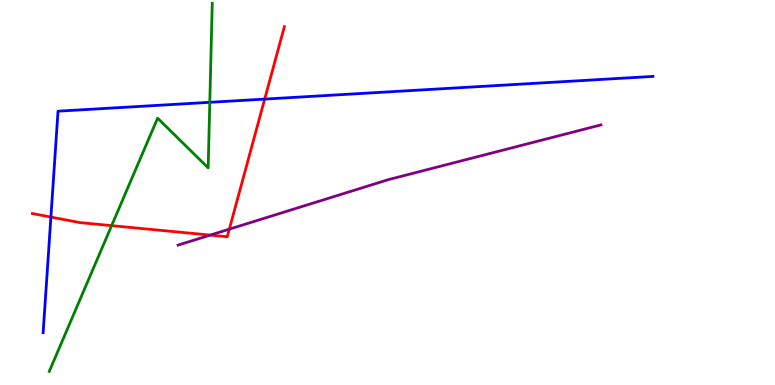[{'lines': ['blue', 'red'], 'intersections': [{'x': 0.657, 'y': 4.36}, {'x': 3.42, 'y': 7.43}]}, {'lines': ['green', 'red'], 'intersections': [{'x': 1.44, 'y': 4.14}]}, {'lines': ['purple', 'red'], 'intersections': [{'x': 2.71, 'y': 3.89}, {'x': 2.96, 'y': 4.05}]}, {'lines': ['blue', 'green'], 'intersections': [{'x': 2.71, 'y': 7.34}]}, {'lines': ['blue', 'purple'], 'intersections': []}, {'lines': ['green', 'purple'], 'intersections': []}]